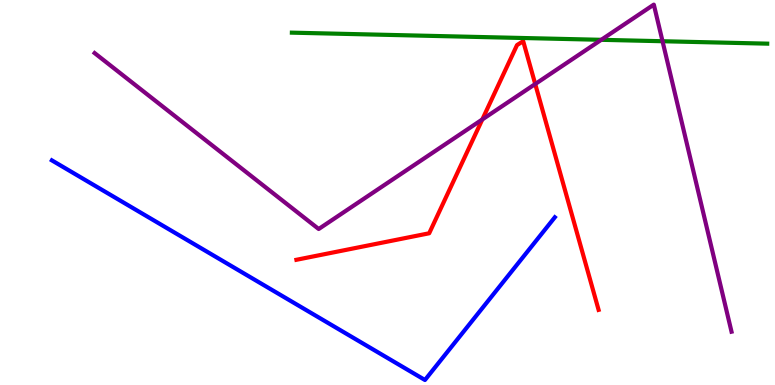[{'lines': ['blue', 'red'], 'intersections': []}, {'lines': ['green', 'red'], 'intersections': []}, {'lines': ['purple', 'red'], 'intersections': [{'x': 6.22, 'y': 6.9}, {'x': 6.91, 'y': 7.82}]}, {'lines': ['blue', 'green'], 'intersections': []}, {'lines': ['blue', 'purple'], 'intersections': []}, {'lines': ['green', 'purple'], 'intersections': [{'x': 7.76, 'y': 8.97}, {'x': 8.55, 'y': 8.93}]}]